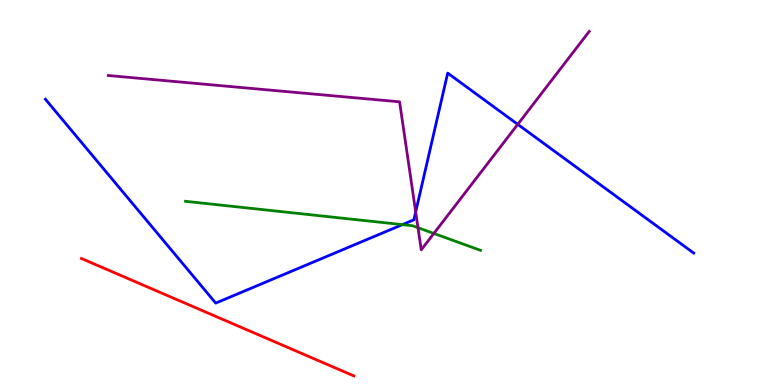[{'lines': ['blue', 'red'], 'intersections': []}, {'lines': ['green', 'red'], 'intersections': []}, {'lines': ['purple', 'red'], 'intersections': []}, {'lines': ['blue', 'green'], 'intersections': [{'x': 5.19, 'y': 4.17}]}, {'lines': ['blue', 'purple'], 'intersections': [{'x': 5.36, 'y': 4.5}, {'x': 6.68, 'y': 6.77}]}, {'lines': ['green', 'purple'], 'intersections': [{'x': 5.39, 'y': 4.09}, {'x': 5.6, 'y': 3.94}]}]